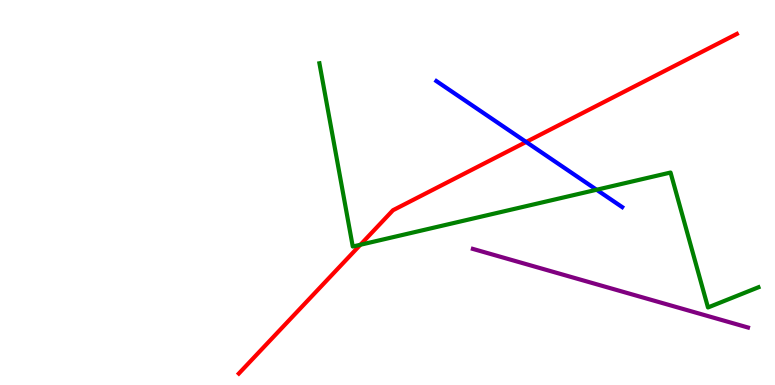[{'lines': ['blue', 'red'], 'intersections': [{'x': 6.79, 'y': 6.31}]}, {'lines': ['green', 'red'], 'intersections': [{'x': 4.65, 'y': 3.64}]}, {'lines': ['purple', 'red'], 'intersections': []}, {'lines': ['blue', 'green'], 'intersections': [{'x': 7.7, 'y': 5.07}]}, {'lines': ['blue', 'purple'], 'intersections': []}, {'lines': ['green', 'purple'], 'intersections': []}]